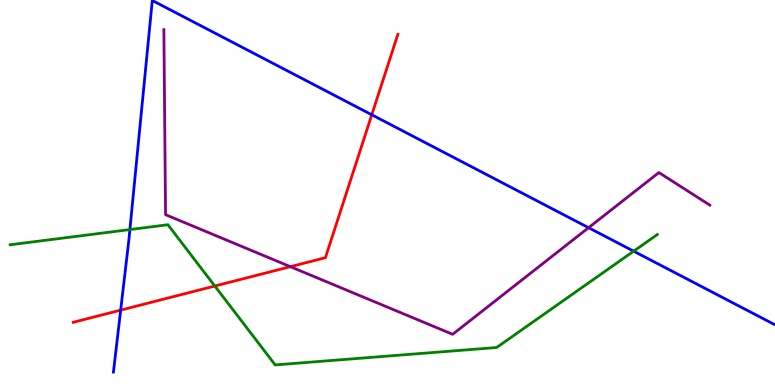[{'lines': ['blue', 'red'], 'intersections': [{'x': 1.56, 'y': 1.94}, {'x': 4.8, 'y': 7.02}]}, {'lines': ['green', 'red'], 'intersections': [{'x': 2.77, 'y': 2.57}]}, {'lines': ['purple', 'red'], 'intersections': [{'x': 3.75, 'y': 3.07}]}, {'lines': ['blue', 'green'], 'intersections': [{'x': 1.68, 'y': 4.04}, {'x': 8.18, 'y': 3.48}]}, {'lines': ['blue', 'purple'], 'intersections': [{'x': 7.59, 'y': 4.09}]}, {'lines': ['green', 'purple'], 'intersections': []}]